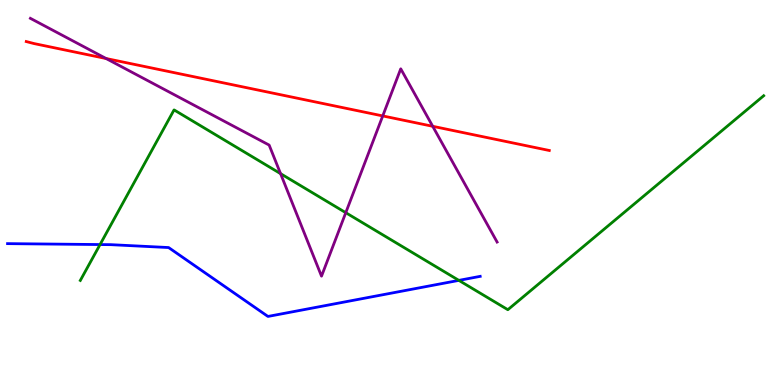[{'lines': ['blue', 'red'], 'intersections': []}, {'lines': ['green', 'red'], 'intersections': []}, {'lines': ['purple', 'red'], 'intersections': [{'x': 1.37, 'y': 8.48}, {'x': 4.94, 'y': 6.99}, {'x': 5.58, 'y': 6.72}]}, {'lines': ['blue', 'green'], 'intersections': [{'x': 1.29, 'y': 3.65}, {'x': 5.92, 'y': 2.72}]}, {'lines': ['blue', 'purple'], 'intersections': []}, {'lines': ['green', 'purple'], 'intersections': [{'x': 3.62, 'y': 5.49}, {'x': 4.46, 'y': 4.48}]}]